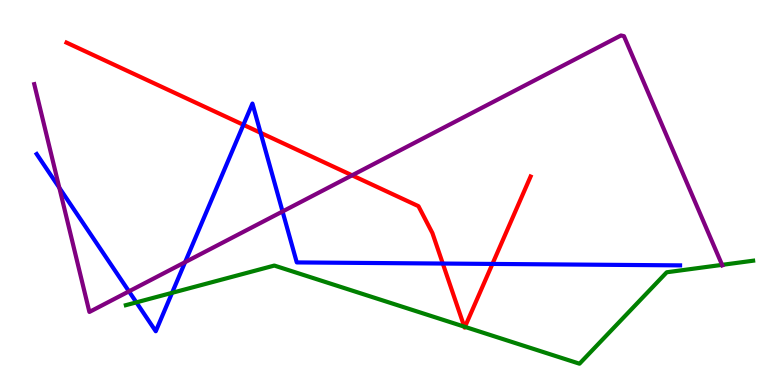[{'lines': ['blue', 'red'], 'intersections': [{'x': 3.14, 'y': 6.76}, {'x': 3.36, 'y': 6.55}, {'x': 5.71, 'y': 3.15}, {'x': 6.35, 'y': 3.14}]}, {'lines': ['green', 'red'], 'intersections': [{'x': 5.99, 'y': 1.52}, {'x': 6.0, 'y': 1.51}]}, {'lines': ['purple', 'red'], 'intersections': [{'x': 4.54, 'y': 5.45}]}, {'lines': ['blue', 'green'], 'intersections': [{'x': 1.76, 'y': 2.15}, {'x': 2.22, 'y': 2.39}]}, {'lines': ['blue', 'purple'], 'intersections': [{'x': 0.765, 'y': 5.12}, {'x': 1.66, 'y': 2.43}, {'x': 2.39, 'y': 3.19}, {'x': 3.65, 'y': 4.51}]}, {'lines': ['green', 'purple'], 'intersections': [{'x': 9.32, 'y': 3.12}]}]